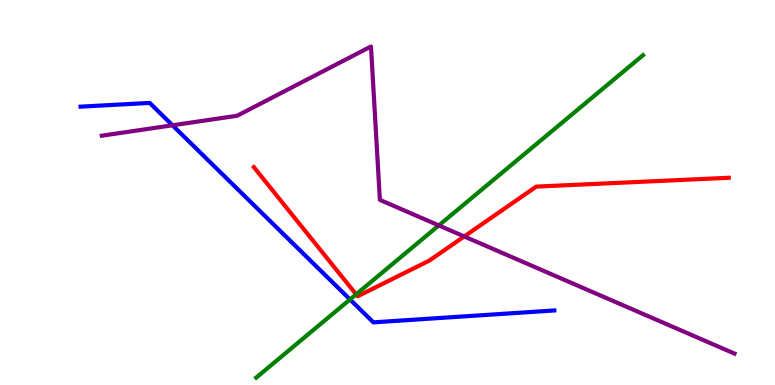[{'lines': ['blue', 'red'], 'intersections': []}, {'lines': ['green', 'red'], 'intersections': [{'x': 4.6, 'y': 2.35}]}, {'lines': ['purple', 'red'], 'intersections': [{'x': 5.99, 'y': 3.86}]}, {'lines': ['blue', 'green'], 'intersections': [{'x': 4.52, 'y': 2.22}]}, {'lines': ['blue', 'purple'], 'intersections': [{'x': 2.23, 'y': 6.75}]}, {'lines': ['green', 'purple'], 'intersections': [{'x': 5.66, 'y': 4.14}]}]